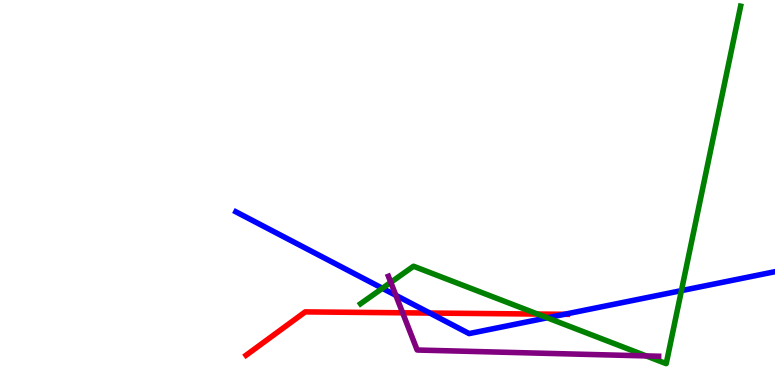[{'lines': ['blue', 'red'], 'intersections': [{'x': 5.55, 'y': 1.87}, {'x': 7.28, 'y': 1.84}]}, {'lines': ['green', 'red'], 'intersections': [{'x': 6.94, 'y': 1.84}]}, {'lines': ['purple', 'red'], 'intersections': [{'x': 5.2, 'y': 1.88}]}, {'lines': ['blue', 'green'], 'intersections': [{'x': 4.93, 'y': 2.51}, {'x': 7.06, 'y': 1.75}, {'x': 8.79, 'y': 2.45}]}, {'lines': ['blue', 'purple'], 'intersections': [{'x': 5.11, 'y': 2.33}]}, {'lines': ['green', 'purple'], 'intersections': [{'x': 5.04, 'y': 2.67}, {'x': 8.34, 'y': 0.755}]}]